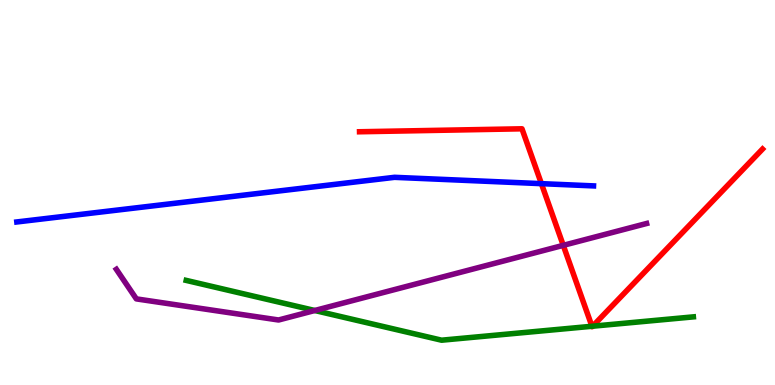[{'lines': ['blue', 'red'], 'intersections': [{'x': 6.99, 'y': 5.23}]}, {'lines': ['green', 'red'], 'intersections': [{'x': 7.64, 'y': 1.53}, {'x': 7.65, 'y': 1.53}]}, {'lines': ['purple', 'red'], 'intersections': [{'x': 7.27, 'y': 3.63}]}, {'lines': ['blue', 'green'], 'intersections': []}, {'lines': ['blue', 'purple'], 'intersections': []}, {'lines': ['green', 'purple'], 'intersections': [{'x': 4.06, 'y': 1.94}]}]